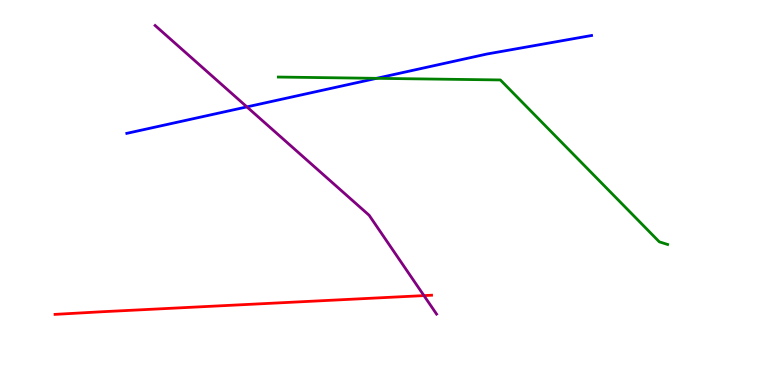[{'lines': ['blue', 'red'], 'intersections': []}, {'lines': ['green', 'red'], 'intersections': []}, {'lines': ['purple', 'red'], 'intersections': [{'x': 5.47, 'y': 2.32}]}, {'lines': ['blue', 'green'], 'intersections': [{'x': 4.86, 'y': 7.97}]}, {'lines': ['blue', 'purple'], 'intersections': [{'x': 3.19, 'y': 7.22}]}, {'lines': ['green', 'purple'], 'intersections': []}]